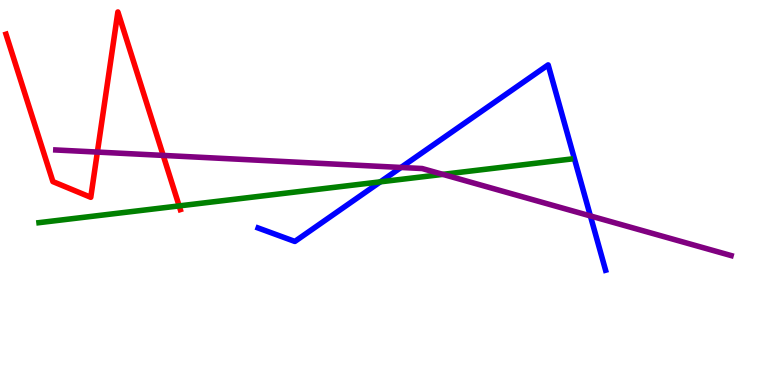[{'lines': ['blue', 'red'], 'intersections': []}, {'lines': ['green', 'red'], 'intersections': [{'x': 2.31, 'y': 4.65}]}, {'lines': ['purple', 'red'], 'intersections': [{'x': 1.26, 'y': 6.05}, {'x': 2.11, 'y': 5.96}]}, {'lines': ['blue', 'green'], 'intersections': [{'x': 4.91, 'y': 5.28}]}, {'lines': ['blue', 'purple'], 'intersections': [{'x': 5.17, 'y': 5.65}, {'x': 7.62, 'y': 4.39}]}, {'lines': ['green', 'purple'], 'intersections': [{'x': 5.71, 'y': 5.47}]}]